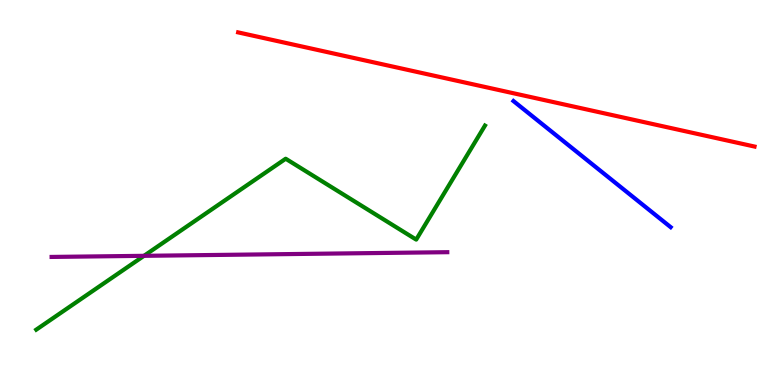[{'lines': ['blue', 'red'], 'intersections': []}, {'lines': ['green', 'red'], 'intersections': []}, {'lines': ['purple', 'red'], 'intersections': []}, {'lines': ['blue', 'green'], 'intersections': []}, {'lines': ['blue', 'purple'], 'intersections': []}, {'lines': ['green', 'purple'], 'intersections': [{'x': 1.86, 'y': 3.36}]}]